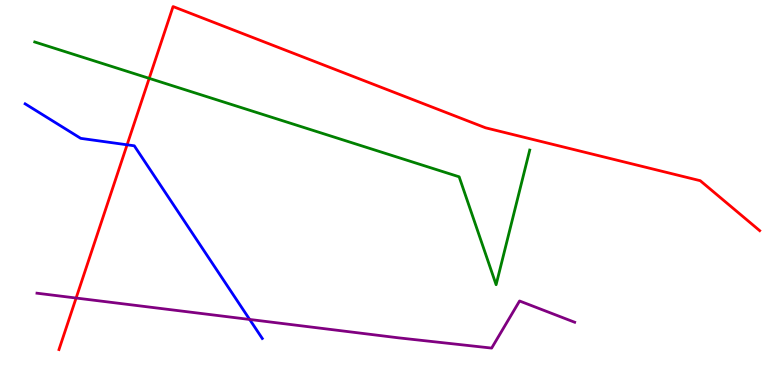[{'lines': ['blue', 'red'], 'intersections': [{'x': 1.64, 'y': 6.24}]}, {'lines': ['green', 'red'], 'intersections': [{'x': 1.93, 'y': 7.97}]}, {'lines': ['purple', 'red'], 'intersections': [{'x': 0.982, 'y': 2.26}]}, {'lines': ['blue', 'green'], 'intersections': []}, {'lines': ['blue', 'purple'], 'intersections': [{'x': 3.22, 'y': 1.7}]}, {'lines': ['green', 'purple'], 'intersections': []}]